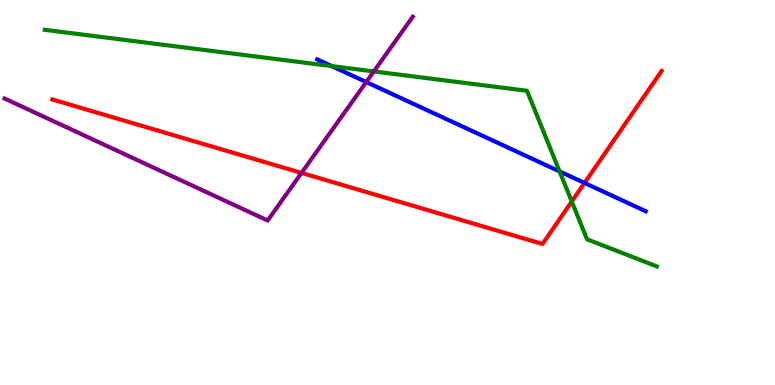[{'lines': ['blue', 'red'], 'intersections': [{'x': 7.54, 'y': 5.25}]}, {'lines': ['green', 'red'], 'intersections': [{'x': 7.38, 'y': 4.77}]}, {'lines': ['purple', 'red'], 'intersections': [{'x': 3.89, 'y': 5.51}]}, {'lines': ['blue', 'green'], 'intersections': [{'x': 4.28, 'y': 8.28}, {'x': 7.22, 'y': 5.55}]}, {'lines': ['blue', 'purple'], 'intersections': [{'x': 4.73, 'y': 7.87}]}, {'lines': ['green', 'purple'], 'intersections': [{'x': 4.82, 'y': 8.14}]}]